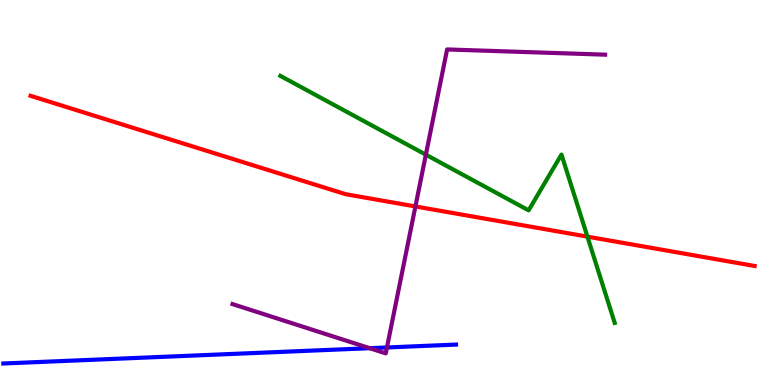[{'lines': ['blue', 'red'], 'intersections': []}, {'lines': ['green', 'red'], 'intersections': [{'x': 7.58, 'y': 3.85}]}, {'lines': ['purple', 'red'], 'intersections': [{'x': 5.36, 'y': 4.64}]}, {'lines': ['blue', 'green'], 'intersections': []}, {'lines': ['blue', 'purple'], 'intersections': [{'x': 4.77, 'y': 0.956}, {'x': 4.99, 'y': 0.975}]}, {'lines': ['green', 'purple'], 'intersections': [{'x': 5.5, 'y': 5.98}]}]